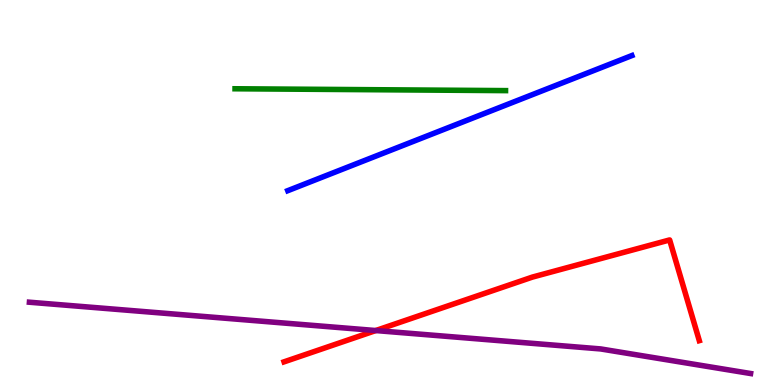[{'lines': ['blue', 'red'], 'intersections': []}, {'lines': ['green', 'red'], 'intersections': []}, {'lines': ['purple', 'red'], 'intersections': [{'x': 4.85, 'y': 1.41}]}, {'lines': ['blue', 'green'], 'intersections': []}, {'lines': ['blue', 'purple'], 'intersections': []}, {'lines': ['green', 'purple'], 'intersections': []}]